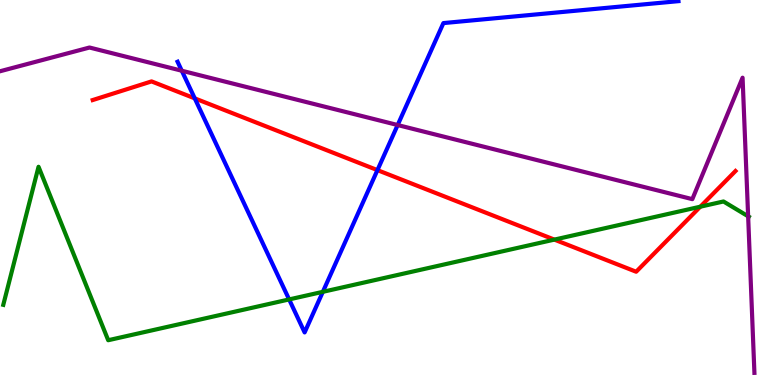[{'lines': ['blue', 'red'], 'intersections': [{'x': 2.51, 'y': 7.44}, {'x': 4.87, 'y': 5.58}]}, {'lines': ['green', 'red'], 'intersections': [{'x': 7.15, 'y': 3.78}, {'x': 9.04, 'y': 4.63}]}, {'lines': ['purple', 'red'], 'intersections': []}, {'lines': ['blue', 'green'], 'intersections': [{'x': 3.73, 'y': 2.22}, {'x': 4.17, 'y': 2.42}]}, {'lines': ['blue', 'purple'], 'intersections': [{'x': 2.35, 'y': 8.16}, {'x': 5.13, 'y': 6.75}]}, {'lines': ['green', 'purple'], 'intersections': [{'x': 9.65, 'y': 4.38}]}]